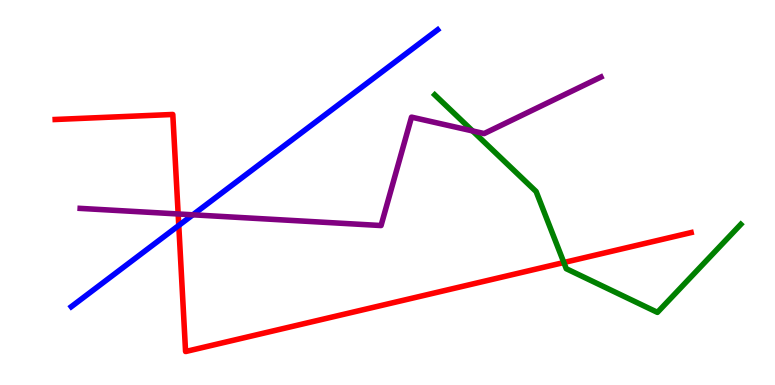[{'lines': ['blue', 'red'], 'intersections': [{'x': 2.31, 'y': 4.14}]}, {'lines': ['green', 'red'], 'intersections': [{'x': 7.28, 'y': 3.18}]}, {'lines': ['purple', 'red'], 'intersections': [{'x': 2.3, 'y': 4.44}]}, {'lines': ['blue', 'green'], 'intersections': []}, {'lines': ['blue', 'purple'], 'intersections': [{'x': 2.49, 'y': 4.42}]}, {'lines': ['green', 'purple'], 'intersections': [{'x': 6.1, 'y': 6.6}]}]